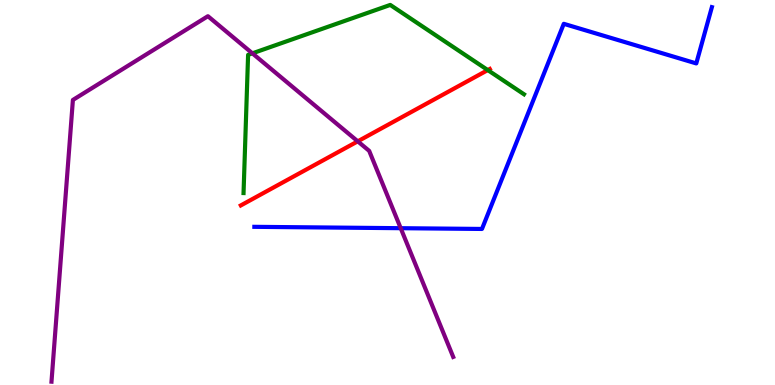[{'lines': ['blue', 'red'], 'intersections': []}, {'lines': ['green', 'red'], 'intersections': [{'x': 6.29, 'y': 8.18}]}, {'lines': ['purple', 'red'], 'intersections': [{'x': 4.62, 'y': 6.33}]}, {'lines': ['blue', 'green'], 'intersections': []}, {'lines': ['blue', 'purple'], 'intersections': [{'x': 5.17, 'y': 4.07}]}, {'lines': ['green', 'purple'], 'intersections': [{'x': 3.26, 'y': 8.61}]}]